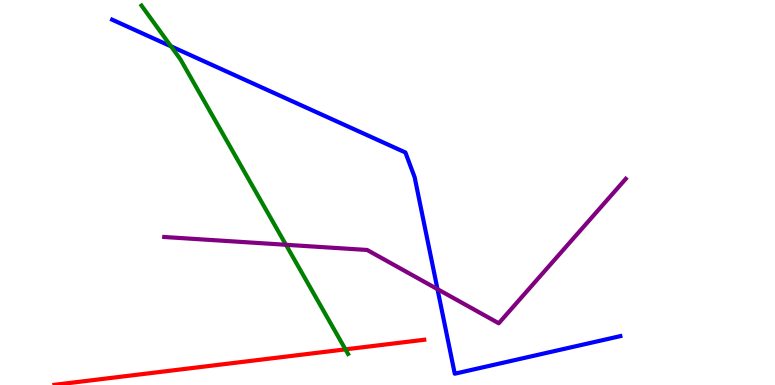[{'lines': ['blue', 'red'], 'intersections': []}, {'lines': ['green', 'red'], 'intersections': [{'x': 4.46, 'y': 0.926}]}, {'lines': ['purple', 'red'], 'intersections': []}, {'lines': ['blue', 'green'], 'intersections': [{'x': 2.21, 'y': 8.8}]}, {'lines': ['blue', 'purple'], 'intersections': [{'x': 5.65, 'y': 2.49}]}, {'lines': ['green', 'purple'], 'intersections': [{'x': 3.69, 'y': 3.64}]}]